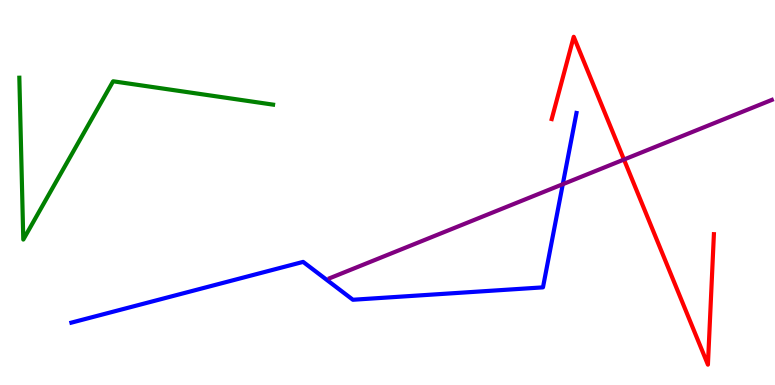[{'lines': ['blue', 'red'], 'intersections': []}, {'lines': ['green', 'red'], 'intersections': []}, {'lines': ['purple', 'red'], 'intersections': [{'x': 8.05, 'y': 5.86}]}, {'lines': ['blue', 'green'], 'intersections': []}, {'lines': ['blue', 'purple'], 'intersections': [{'x': 7.26, 'y': 5.22}]}, {'lines': ['green', 'purple'], 'intersections': []}]